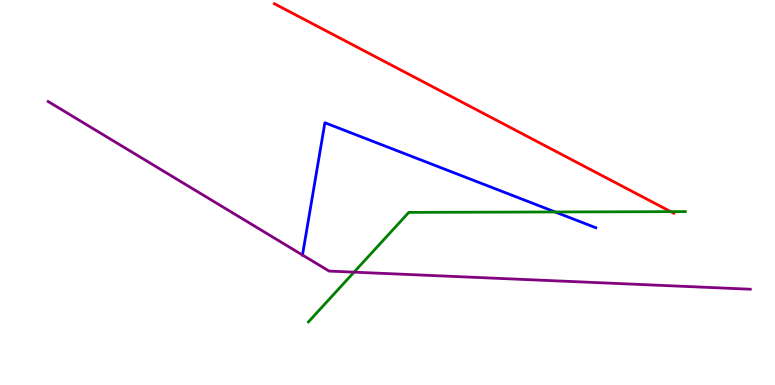[{'lines': ['blue', 'red'], 'intersections': []}, {'lines': ['green', 'red'], 'intersections': [{'x': 8.65, 'y': 4.5}]}, {'lines': ['purple', 'red'], 'intersections': []}, {'lines': ['blue', 'green'], 'intersections': [{'x': 7.16, 'y': 4.49}]}, {'lines': ['blue', 'purple'], 'intersections': [{'x': 3.9, 'y': 3.38}]}, {'lines': ['green', 'purple'], 'intersections': [{'x': 4.57, 'y': 2.93}]}]